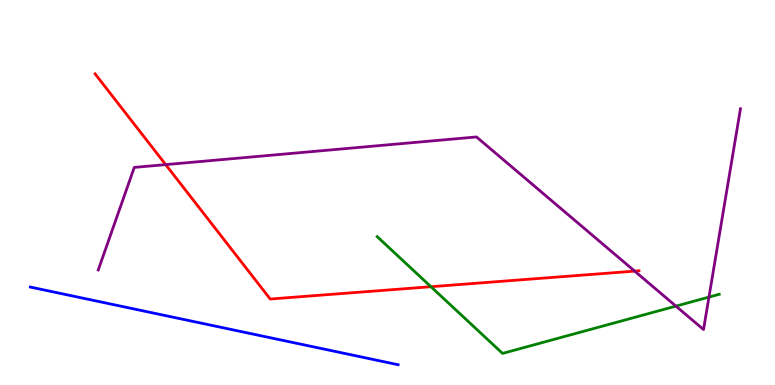[{'lines': ['blue', 'red'], 'intersections': []}, {'lines': ['green', 'red'], 'intersections': [{'x': 5.56, 'y': 2.55}]}, {'lines': ['purple', 'red'], 'intersections': [{'x': 2.14, 'y': 5.72}, {'x': 8.19, 'y': 2.96}]}, {'lines': ['blue', 'green'], 'intersections': []}, {'lines': ['blue', 'purple'], 'intersections': []}, {'lines': ['green', 'purple'], 'intersections': [{'x': 8.72, 'y': 2.05}, {'x': 9.15, 'y': 2.28}]}]